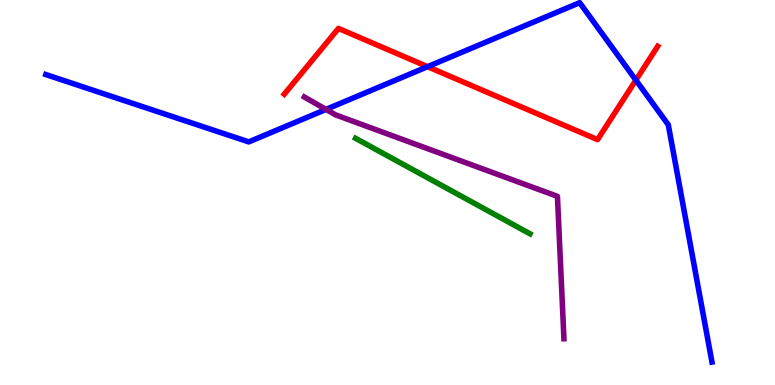[{'lines': ['blue', 'red'], 'intersections': [{'x': 5.52, 'y': 8.27}, {'x': 8.21, 'y': 7.92}]}, {'lines': ['green', 'red'], 'intersections': []}, {'lines': ['purple', 'red'], 'intersections': []}, {'lines': ['blue', 'green'], 'intersections': []}, {'lines': ['blue', 'purple'], 'intersections': [{'x': 4.21, 'y': 7.16}]}, {'lines': ['green', 'purple'], 'intersections': []}]